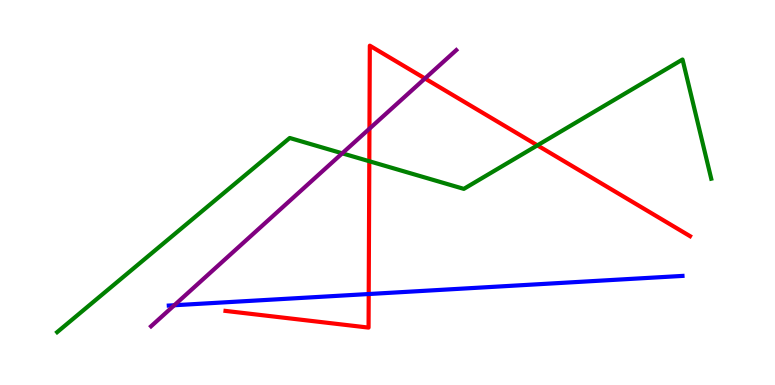[{'lines': ['blue', 'red'], 'intersections': [{'x': 4.76, 'y': 2.36}]}, {'lines': ['green', 'red'], 'intersections': [{'x': 4.77, 'y': 5.81}, {'x': 6.93, 'y': 6.22}]}, {'lines': ['purple', 'red'], 'intersections': [{'x': 4.77, 'y': 6.66}, {'x': 5.48, 'y': 7.96}]}, {'lines': ['blue', 'green'], 'intersections': []}, {'lines': ['blue', 'purple'], 'intersections': [{'x': 2.25, 'y': 2.07}]}, {'lines': ['green', 'purple'], 'intersections': [{'x': 4.42, 'y': 6.02}]}]